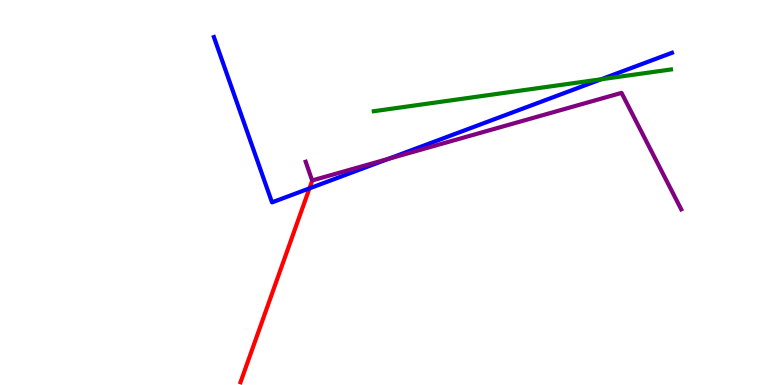[{'lines': ['blue', 'red'], 'intersections': [{'x': 3.99, 'y': 5.11}]}, {'lines': ['green', 'red'], 'intersections': []}, {'lines': ['purple', 'red'], 'intersections': []}, {'lines': ['blue', 'green'], 'intersections': [{'x': 7.76, 'y': 7.94}]}, {'lines': ['blue', 'purple'], 'intersections': [{'x': 5.01, 'y': 5.87}]}, {'lines': ['green', 'purple'], 'intersections': []}]